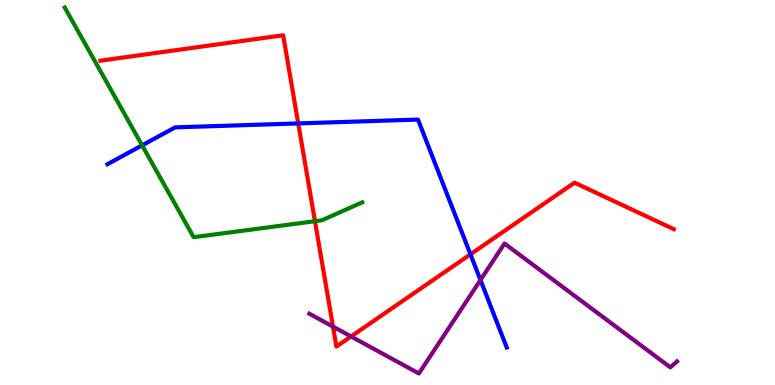[{'lines': ['blue', 'red'], 'intersections': [{'x': 3.85, 'y': 6.79}, {'x': 6.07, 'y': 3.39}]}, {'lines': ['green', 'red'], 'intersections': [{'x': 4.06, 'y': 4.25}]}, {'lines': ['purple', 'red'], 'intersections': [{'x': 4.3, 'y': 1.52}, {'x': 4.53, 'y': 1.26}]}, {'lines': ['blue', 'green'], 'intersections': [{'x': 1.83, 'y': 6.22}]}, {'lines': ['blue', 'purple'], 'intersections': [{'x': 6.2, 'y': 2.73}]}, {'lines': ['green', 'purple'], 'intersections': []}]